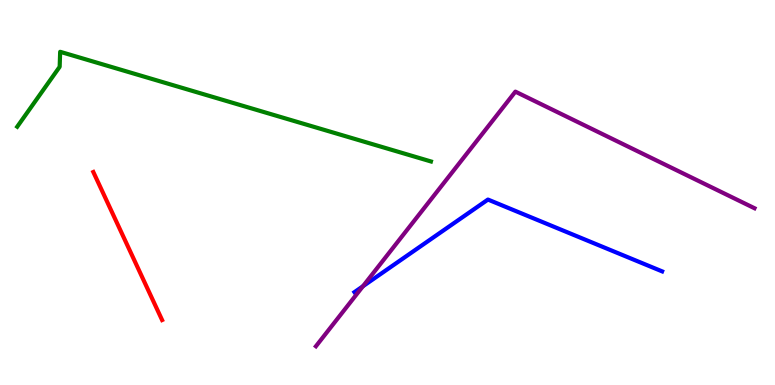[{'lines': ['blue', 'red'], 'intersections': []}, {'lines': ['green', 'red'], 'intersections': []}, {'lines': ['purple', 'red'], 'intersections': []}, {'lines': ['blue', 'green'], 'intersections': []}, {'lines': ['blue', 'purple'], 'intersections': [{'x': 4.68, 'y': 2.56}]}, {'lines': ['green', 'purple'], 'intersections': []}]